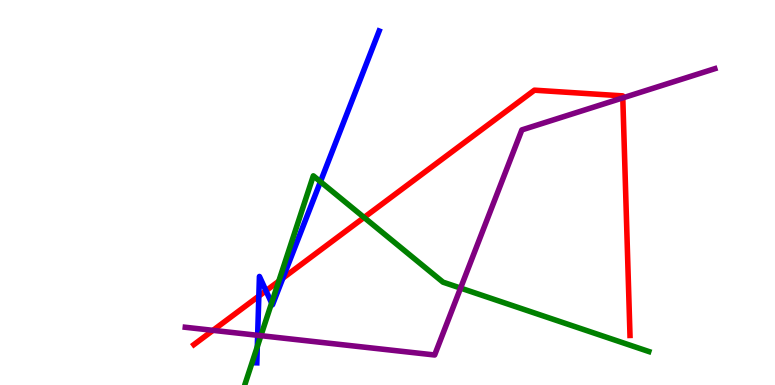[{'lines': ['blue', 'red'], 'intersections': [{'x': 3.34, 'y': 2.31}, {'x': 3.43, 'y': 2.45}, {'x': 3.65, 'y': 2.78}]}, {'lines': ['green', 'red'], 'intersections': [{'x': 3.6, 'y': 2.7}, {'x': 4.7, 'y': 4.35}]}, {'lines': ['purple', 'red'], 'intersections': [{'x': 2.75, 'y': 1.42}, {'x': 8.04, 'y': 7.46}]}, {'lines': ['blue', 'green'], 'intersections': [{'x': 3.32, 'y': 0.996}, {'x': 3.5, 'y': 2.13}, {'x': 4.13, 'y': 5.28}]}, {'lines': ['blue', 'purple'], 'intersections': [{'x': 3.32, 'y': 1.29}]}, {'lines': ['green', 'purple'], 'intersections': [{'x': 3.37, 'y': 1.28}, {'x': 5.94, 'y': 2.52}]}]